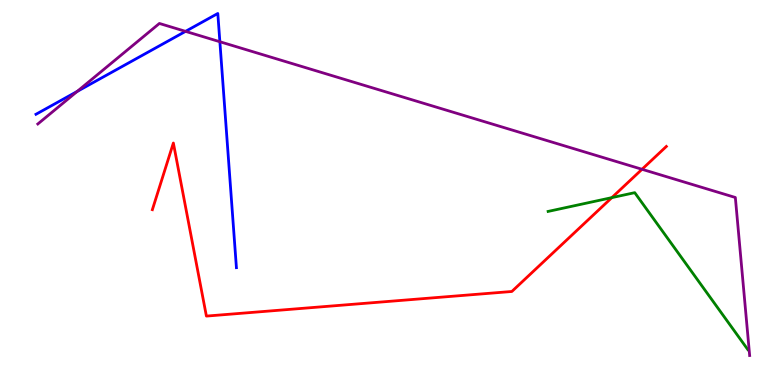[{'lines': ['blue', 'red'], 'intersections': []}, {'lines': ['green', 'red'], 'intersections': [{'x': 7.89, 'y': 4.87}]}, {'lines': ['purple', 'red'], 'intersections': [{'x': 8.28, 'y': 5.6}]}, {'lines': ['blue', 'green'], 'intersections': []}, {'lines': ['blue', 'purple'], 'intersections': [{'x': 0.996, 'y': 7.62}, {'x': 2.39, 'y': 9.19}, {'x': 2.84, 'y': 8.92}]}, {'lines': ['green', 'purple'], 'intersections': []}]